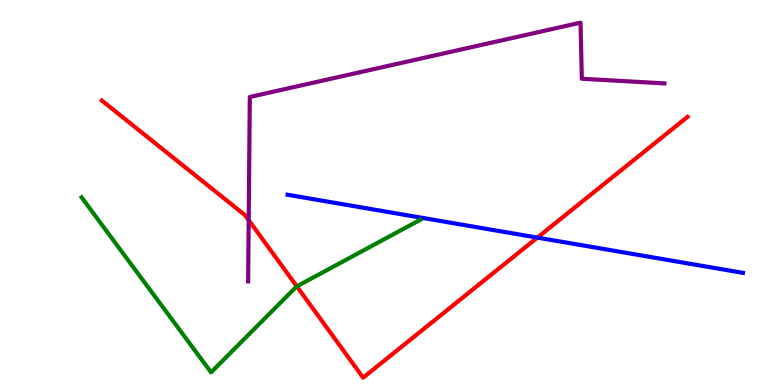[{'lines': ['blue', 'red'], 'intersections': [{'x': 6.93, 'y': 3.83}]}, {'lines': ['green', 'red'], 'intersections': [{'x': 3.83, 'y': 2.56}]}, {'lines': ['purple', 'red'], 'intersections': [{'x': 3.21, 'y': 4.28}]}, {'lines': ['blue', 'green'], 'intersections': []}, {'lines': ['blue', 'purple'], 'intersections': []}, {'lines': ['green', 'purple'], 'intersections': []}]